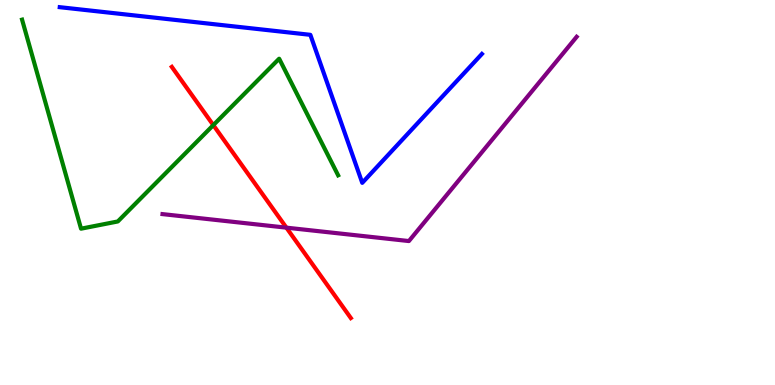[{'lines': ['blue', 'red'], 'intersections': []}, {'lines': ['green', 'red'], 'intersections': [{'x': 2.75, 'y': 6.75}]}, {'lines': ['purple', 'red'], 'intersections': [{'x': 3.7, 'y': 4.09}]}, {'lines': ['blue', 'green'], 'intersections': []}, {'lines': ['blue', 'purple'], 'intersections': []}, {'lines': ['green', 'purple'], 'intersections': []}]